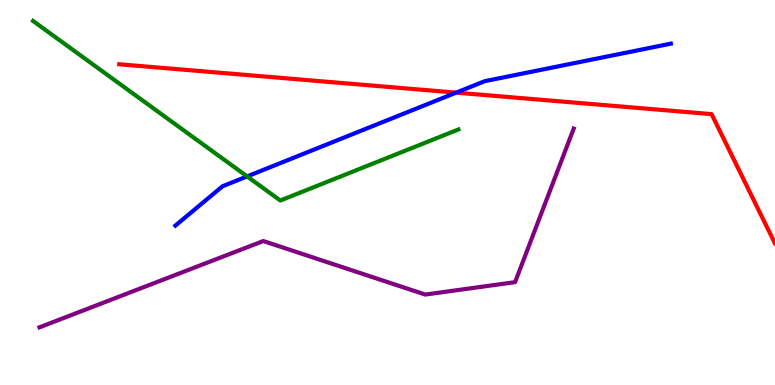[{'lines': ['blue', 'red'], 'intersections': [{'x': 5.89, 'y': 7.59}]}, {'lines': ['green', 'red'], 'intersections': []}, {'lines': ['purple', 'red'], 'intersections': []}, {'lines': ['blue', 'green'], 'intersections': [{'x': 3.19, 'y': 5.42}]}, {'lines': ['blue', 'purple'], 'intersections': []}, {'lines': ['green', 'purple'], 'intersections': []}]